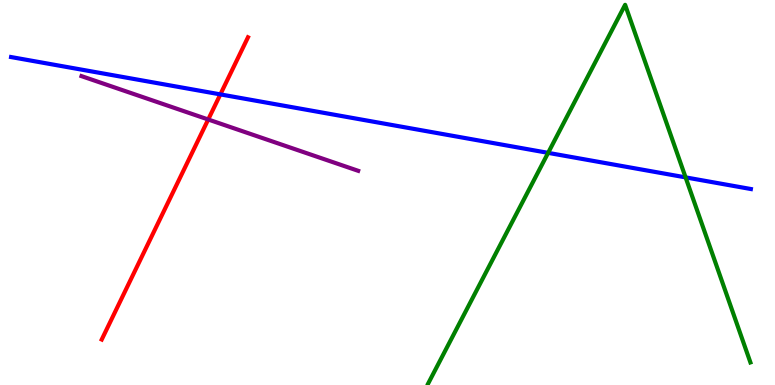[{'lines': ['blue', 'red'], 'intersections': [{'x': 2.84, 'y': 7.55}]}, {'lines': ['green', 'red'], 'intersections': []}, {'lines': ['purple', 'red'], 'intersections': [{'x': 2.69, 'y': 6.9}]}, {'lines': ['blue', 'green'], 'intersections': [{'x': 7.07, 'y': 6.03}, {'x': 8.85, 'y': 5.39}]}, {'lines': ['blue', 'purple'], 'intersections': []}, {'lines': ['green', 'purple'], 'intersections': []}]